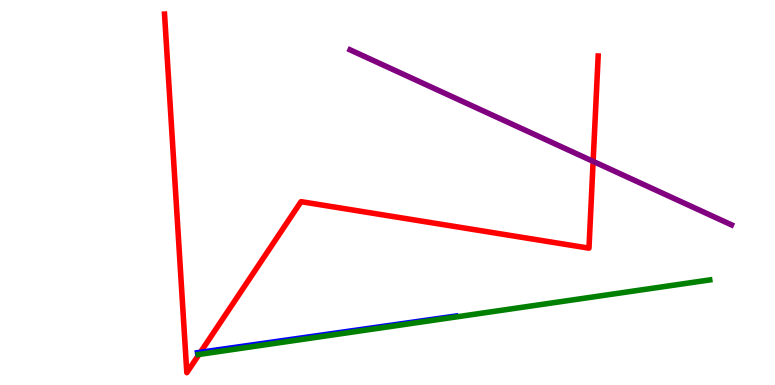[{'lines': ['blue', 'red'], 'intersections': [{'x': 2.59, 'y': 0.85}]}, {'lines': ['green', 'red'], 'intersections': [{'x': 2.57, 'y': 0.794}]}, {'lines': ['purple', 'red'], 'intersections': [{'x': 7.65, 'y': 5.81}]}, {'lines': ['blue', 'green'], 'intersections': []}, {'lines': ['blue', 'purple'], 'intersections': []}, {'lines': ['green', 'purple'], 'intersections': []}]